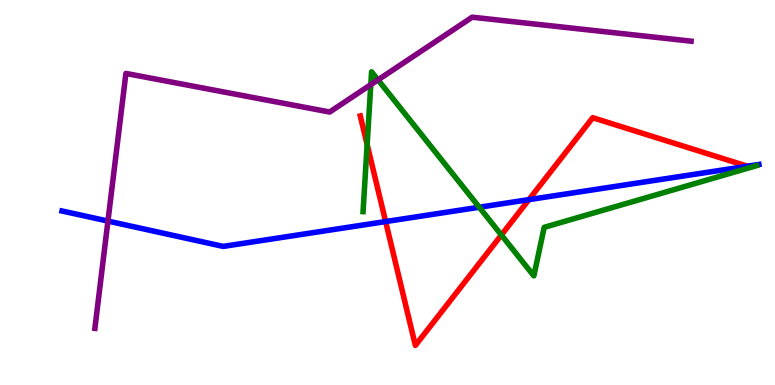[{'lines': ['blue', 'red'], 'intersections': [{'x': 4.98, 'y': 4.25}, {'x': 6.82, 'y': 4.81}]}, {'lines': ['green', 'red'], 'intersections': [{'x': 4.74, 'y': 6.24}, {'x': 6.47, 'y': 3.9}]}, {'lines': ['purple', 'red'], 'intersections': []}, {'lines': ['blue', 'green'], 'intersections': [{'x': 6.18, 'y': 4.62}]}, {'lines': ['blue', 'purple'], 'intersections': [{'x': 1.39, 'y': 4.26}]}, {'lines': ['green', 'purple'], 'intersections': [{'x': 4.78, 'y': 7.8}, {'x': 4.88, 'y': 7.93}]}]